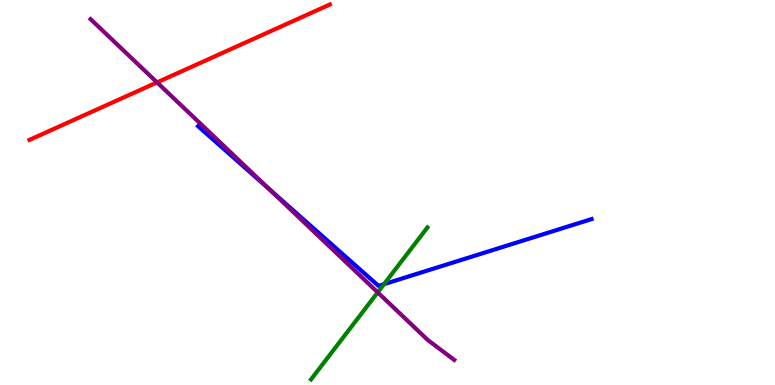[{'lines': ['blue', 'red'], 'intersections': []}, {'lines': ['green', 'red'], 'intersections': []}, {'lines': ['purple', 'red'], 'intersections': [{'x': 2.03, 'y': 7.86}]}, {'lines': ['blue', 'green'], 'intersections': [{'x': 4.95, 'y': 2.62}]}, {'lines': ['blue', 'purple'], 'intersections': [{'x': 3.48, 'y': 5.08}]}, {'lines': ['green', 'purple'], 'intersections': [{'x': 4.87, 'y': 2.41}]}]